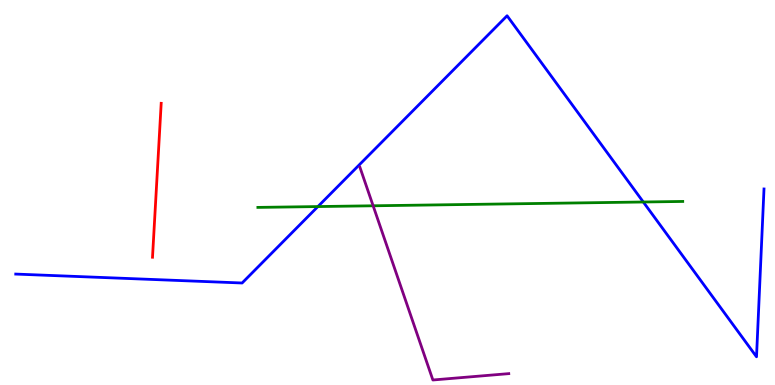[{'lines': ['blue', 'red'], 'intersections': []}, {'lines': ['green', 'red'], 'intersections': []}, {'lines': ['purple', 'red'], 'intersections': []}, {'lines': ['blue', 'green'], 'intersections': [{'x': 4.1, 'y': 4.63}, {'x': 8.3, 'y': 4.75}]}, {'lines': ['blue', 'purple'], 'intersections': []}, {'lines': ['green', 'purple'], 'intersections': [{'x': 4.81, 'y': 4.65}]}]